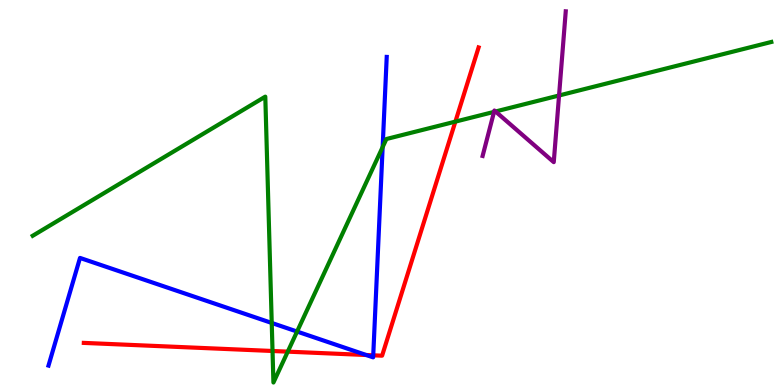[{'lines': ['blue', 'red'], 'intersections': [{'x': 4.73, 'y': 0.779}, {'x': 4.82, 'y': 0.771}]}, {'lines': ['green', 'red'], 'intersections': [{'x': 3.52, 'y': 0.883}, {'x': 3.71, 'y': 0.866}, {'x': 5.88, 'y': 6.84}]}, {'lines': ['purple', 'red'], 'intersections': []}, {'lines': ['blue', 'green'], 'intersections': [{'x': 3.51, 'y': 1.61}, {'x': 3.83, 'y': 1.39}, {'x': 4.94, 'y': 6.18}]}, {'lines': ['blue', 'purple'], 'intersections': []}, {'lines': ['green', 'purple'], 'intersections': [{'x': 6.37, 'y': 7.09}, {'x': 6.39, 'y': 7.1}, {'x': 7.21, 'y': 7.52}]}]